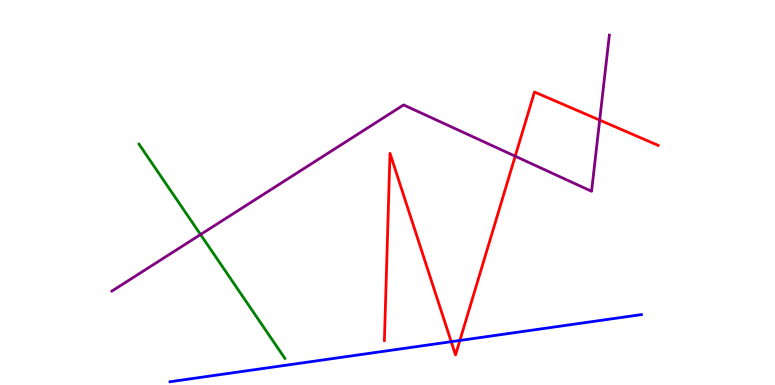[{'lines': ['blue', 'red'], 'intersections': [{'x': 5.82, 'y': 1.12}, {'x': 5.93, 'y': 1.16}]}, {'lines': ['green', 'red'], 'intersections': []}, {'lines': ['purple', 'red'], 'intersections': [{'x': 6.65, 'y': 5.94}, {'x': 7.74, 'y': 6.88}]}, {'lines': ['blue', 'green'], 'intersections': []}, {'lines': ['blue', 'purple'], 'intersections': []}, {'lines': ['green', 'purple'], 'intersections': [{'x': 2.59, 'y': 3.91}]}]